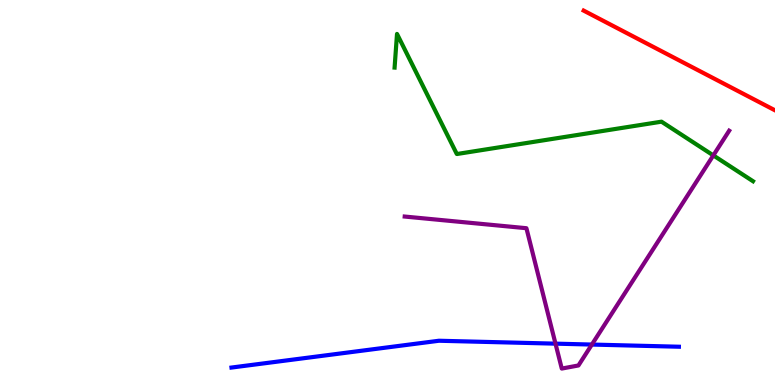[{'lines': ['blue', 'red'], 'intersections': []}, {'lines': ['green', 'red'], 'intersections': []}, {'lines': ['purple', 'red'], 'intersections': []}, {'lines': ['blue', 'green'], 'intersections': []}, {'lines': ['blue', 'purple'], 'intersections': [{'x': 7.17, 'y': 1.07}, {'x': 7.64, 'y': 1.05}]}, {'lines': ['green', 'purple'], 'intersections': [{'x': 9.2, 'y': 5.96}]}]